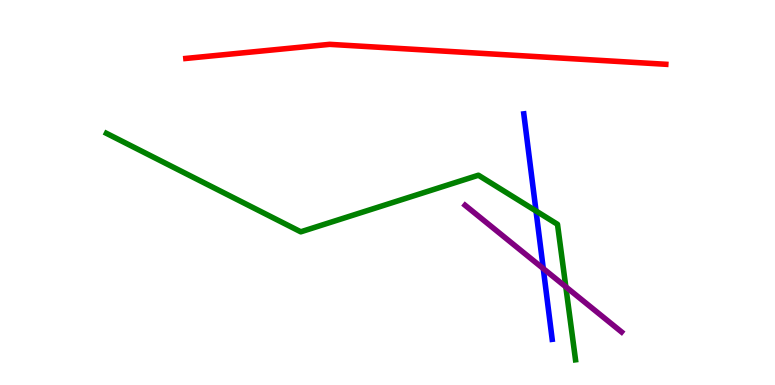[{'lines': ['blue', 'red'], 'intersections': []}, {'lines': ['green', 'red'], 'intersections': []}, {'lines': ['purple', 'red'], 'intersections': []}, {'lines': ['blue', 'green'], 'intersections': [{'x': 6.92, 'y': 4.52}]}, {'lines': ['blue', 'purple'], 'intersections': [{'x': 7.01, 'y': 3.02}]}, {'lines': ['green', 'purple'], 'intersections': [{'x': 7.3, 'y': 2.55}]}]